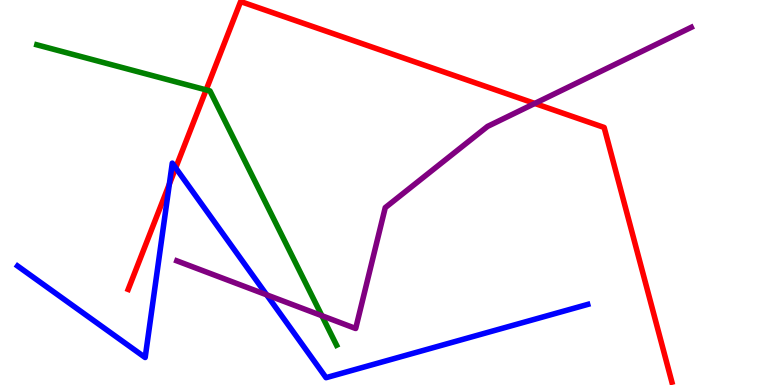[{'lines': ['blue', 'red'], 'intersections': [{'x': 2.19, 'y': 5.22}, {'x': 2.27, 'y': 5.64}]}, {'lines': ['green', 'red'], 'intersections': [{'x': 2.66, 'y': 7.66}]}, {'lines': ['purple', 'red'], 'intersections': [{'x': 6.9, 'y': 7.31}]}, {'lines': ['blue', 'green'], 'intersections': []}, {'lines': ['blue', 'purple'], 'intersections': [{'x': 3.44, 'y': 2.34}]}, {'lines': ['green', 'purple'], 'intersections': [{'x': 4.15, 'y': 1.8}]}]